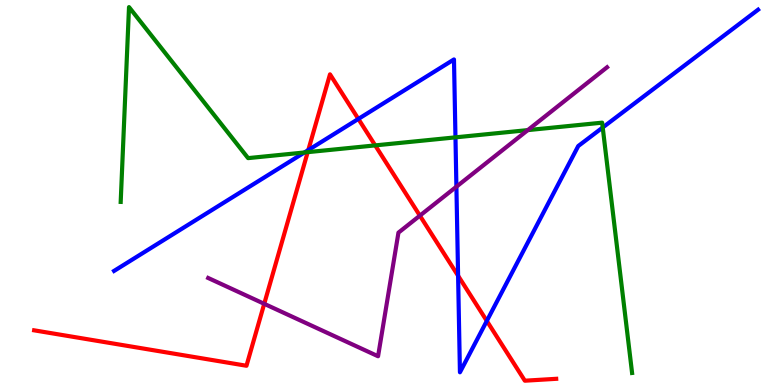[{'lines': ['blue', 'red'], 'intersections': [{'x': 3.98, 'y': 6.1}, {'x': 4.62, 'y': 6.91}, {'x': 5.91, 'y': 2.84}, {'x': 6.28, 'y': 1.66}]}, {'lines': ['green', 'red'], 'intersections': [{'x': 3.97, 'y': 6.05}, {'x': 4.84, 'y': 6.22}]}, {'lines': ['purple', 'red'], 'intersections': [{'x': 3.41, 'y': 2.11}, {'x': 5.42, 'y': 4.4}]}, {'lines': ['blue', 'green'], 'intersections': [{'x': 3.93, 'y': 6.04}, {'x': 5.88, 'y': 6.43}, {'x': 7.78, 'y': 6.69}]}, {'lines': ['blue', 'purple'], 'intersections': [{'x': 5.89, 'y': 5.15}]}, {'lines': ['green', 'purple'], 'intersections': [{'x': 6.81, 'y': 6.62}]}]